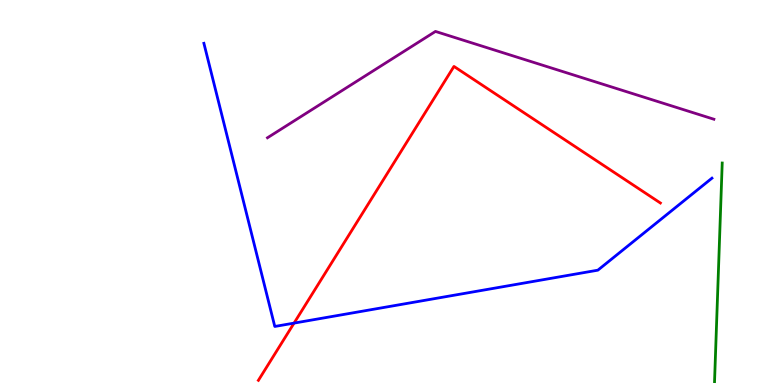[{'lines': ['blue', 'red'], 'intersections': [{'x': 3.79, 'y': 1.61}]}, {'lines': ['green', 'red'], 'intersections': []}, {'lines': ['purple', 'red'], 'intersections': []}, {'lines': ['blue', 'green'], 'intersections': []}, {'lines': ['blue', 'purple'], 'intersections': []}, {'lines': ['green', 'purple'], 'intersections': []}]